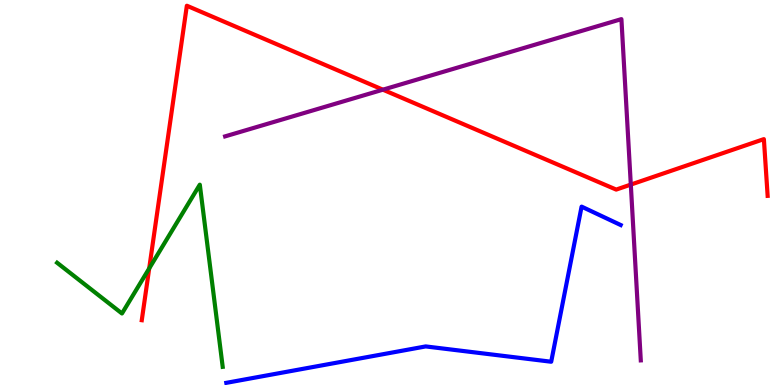[{'lines': ['blue', 'red'], 'intersections': []}, {'lines': ['green', 'red'], 'intersections': [{'x': 1.93, 'y': 3.03}]}, {'lines': ['purple', 'red'], 'intersections': [{'x': 4.94, 'y': 7.67}, {'x': 8.14, 'y': 5.21}]}, {'lines': ['blue', 'green'], 'intersections': []}, {'lines': ['blue', 'purple'], 'intersections': []}, {'lines': ['green', 'purple'], 'intersections': []}]